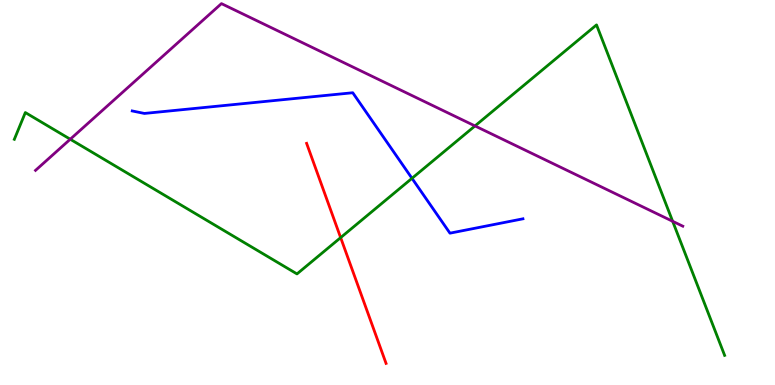[{'lines': ['blue', 'red'], 'intersections': []}, {'lines': ['green', 'red'], 'intersections': [{'x': 4.4, 'y': 3.83}]}, {'lines': ['purple', 'red'], 'intersections': []}, {'lines': ['blue', 'green'], 'intersections': [{'x': 5.32, 'y': 5.37}]}, {'lines': ['blue', 'purple'], 'intersections': []}, {'lines': ['green', 'purple'], 'intersections': [{'x': 0.906, 'y': 6.38}, {'x': 6.13, 'y': 6.73}, {'x': 8.68, 'y': 4.25}]}]